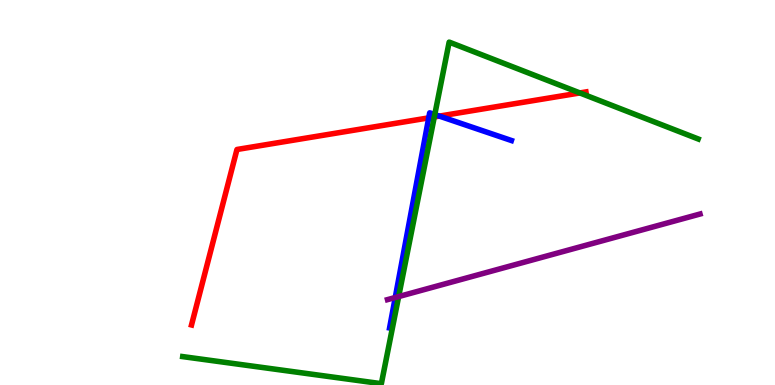[{'lines': ['blue', 'red'], 'intersections': [{'x': 5.53, 'y': 6.94}, {'x': 5.67, 'y': 6.98}]}, {'lines': ['green', 'red'], 'intersections': [{'x': 5.6, 'y': 6.96}, {'x': 7.48, 'y': 7.59}]}, {'lines': ['purple', 'red'], 'intersections': []}, {'lines': ['blue', 'green'], 'intersections': [{'x': 5.61, 'y': 7.02}]}, {'lines': ['blue', 'purple'], 'intersections': [{'x': 5.1, 'y': 2.27}]}, {'lines': ['green', 'purple'], 'intersections': [{'x': 5.14, 'y': 2.3}]}]